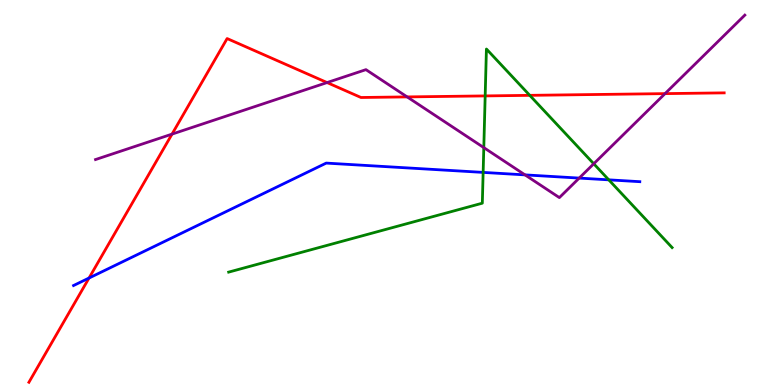[{'lines': ['blue', 'red'], 'intersections': [{'x': 1.15, 'y': 2.78}]}, {'lines': ['green', 'red'], 'intersections': [{'x': 6.26, 'y': 7.51}, {'x': 6.84, 'y': 7.52}]}, {'lines': ['purple', 'red'], 'intersections': [{'x': 2.22, 'y': 6.52}, {'x': 4.22, 'y': 7.86}, {'x': 5.25, 'y': 7.48}, {'x': 8.58, 'y': 7.57}]}, {'lines': ['blue', 'green'], 'intersections': [{'x': 6.23, 'y': 5.52}, {'x': 7.86, 'y': 5.33}]}, {'lines': ['blue', 'purple'], 'intersections': [{'x': 6.77, 'y': 5.46}, {'x': 7.47, 'y': 5.37}]}, {'lines': ['green', 'purple'], 'intersections': [{'x': 6.24, 'y': 6.17}, {'x': 7.66, 'y': 5.75}]}]